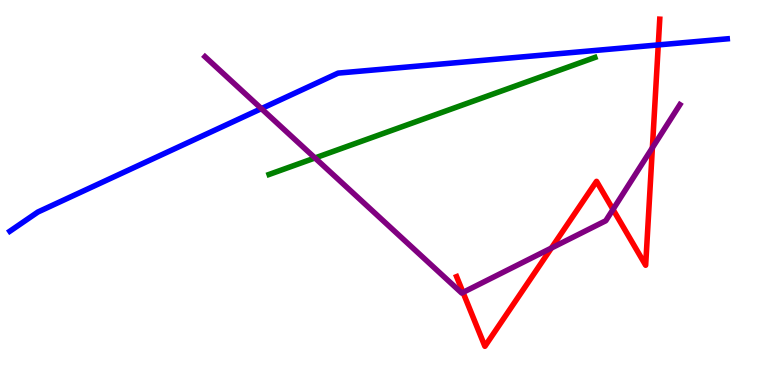[{'lines': ['blue', 'red'], 'intersections': [{'x': 8.49, 'y': 8.83}]}, {'lines': ['green', 'red'], 'intersections': []}, {'lines': ['purple', 'red'], 'intersections': [{'x': 5.97, 'y': 2.41}, {'x': 7.11, 'y': 3.56}, {'x': 7.91, 'y': 4.56}, {'x': 8.42, 'y': 6.16}]}, {'lines': ['blue', 'green'], 'intersections': []}, {'lines': ['blue', 'purple'], 'intersections': [{'x': 3.37, 'y': 7.18}]}, {'lines': ['green', 'purple'], 'intersections': [{'x': 4.06, 'y': 5.9}]}]